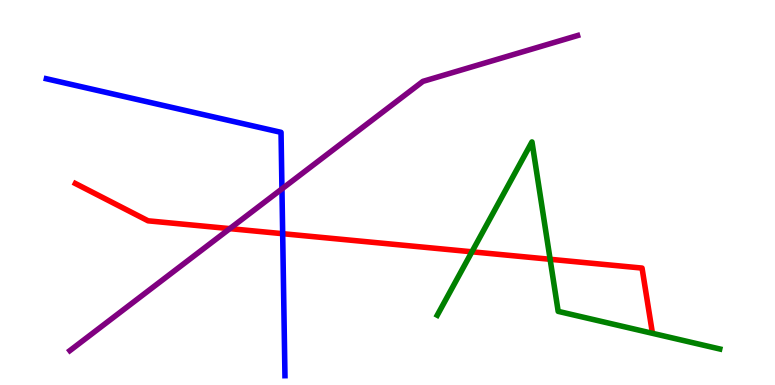[{'lines': ['blue', 'red'], 'intersections': [{'x': 3.65, 'y': 3.93}]}, {'lines': ['green', 'red'], 'intersections': [{'x': 6.09, 'y': 3.46}, {'x': 7.1, 'y': 3.27}]}, {'lines': ['purple', 'red'], 'intersections': [{'x': 2.97, 'y': 4.06}]}, {'lines': ['blue', 'green'], 'intersections': []}, {'lines': ['blue', 'purple'], 'intersections': [{'x': 3.64, 'y': 5.09}]}, {'lines': ['green', 'purple'], 'intersections': []}]